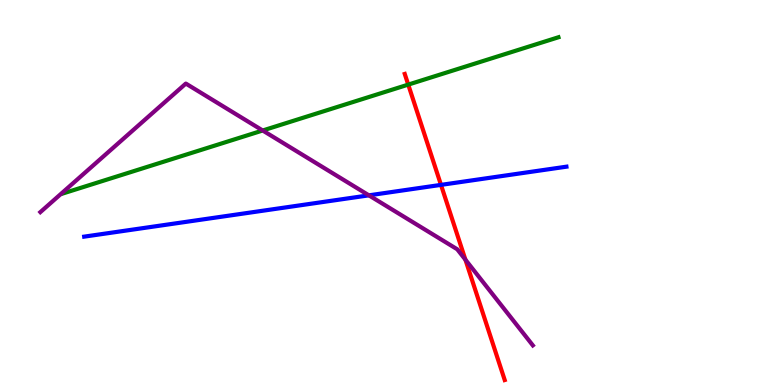[{'lines': ['blue', 'red'], 'intersections': [{'x': 5.69, 'y': 5.2}]}, {'lines': ['green', 'red'], 'intersections': [{'x': 5.27, 'y': 7.8}]}, {'lines': ['purple', 'red'], 'intersections': [{'x': 6.01, 'y': 3.26}]}, {'lines': ['blue', 'green'], 'intersections': []}, {'lines': ['blue', 'purple'], 'intersections': [{'x': 4.76, 'y': 4.93}]}, {'lines': ['green', 'purple'], 'intersections': [{'x': 3.39, 'y': 6.61}]}]